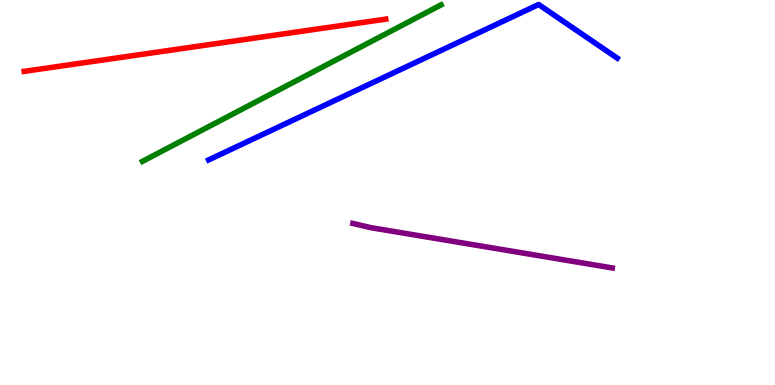[{'lines': ['blue', 'red'], 'intersections': []}, {'lines': ['green', 'red'], 'intersections': []}, {'lines': ['purple', 'red'], 'intersections': []}, {'lines': ['blue', 'green'], 'intersections': []}, {'lines': ['blue', 'purple'], 'intersections': []}, {'lines': ['green', 'purple'], 'intersections': []}]